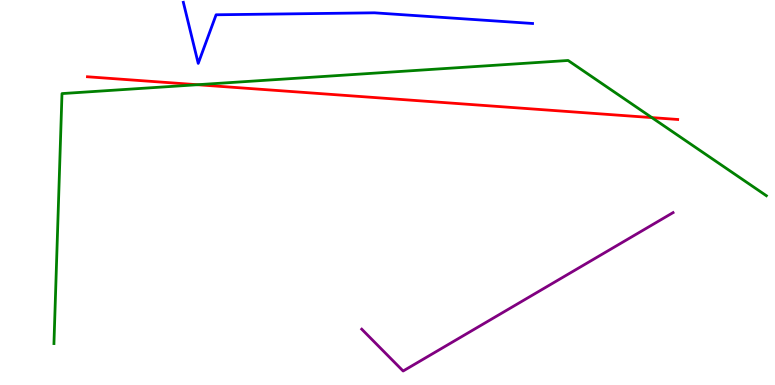[{'lines': ['blue', 'red'], 'intersections': []}, {'lines': ['green', 'red'], 'intersections': [{'x': 2.55, 'y': 7.8}, {'x': 8.41, 'y': 6.95}]}, {'lines': ['purple', 'red'], 'intersections': []}, {'lines': ['blue', 'green'], 'intersections': []}, {'lines': ['blue', 'purple'], 'intersections': []}, {'lines': ['green', 'purple'], 'intersections': []}]